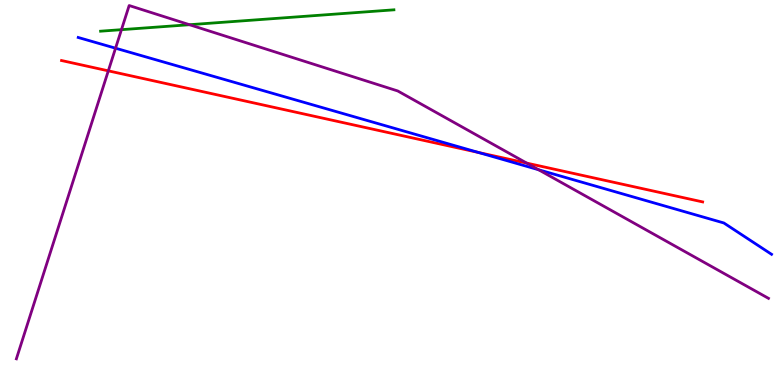[{'lines': ['blue', 'red'], 'intersections': [{'x': 6.17, 'y': 6.04}]}, {'lines': ['green', 'red'], 'intersections': []}, {'lines': ['purple', 'red'], 'intersections': [{'x': 1.4, 'y': 8.16}, {'x': 6.8, 'y': 5.76}]}, {'lines': ['blue', 'green'], 'intersections': []}, {'lines': ['blue', 'purple'], 'intersections': [{'x': 1.49, 'y': 8.75}, {'x': 6.95, 'y': 5.59}]}, {'lines': ['green', 'purple'], 'intersections': [{'x': 1.57, 'y': 9.23}, {'x': 2.45, 'y': 9.36}]}]